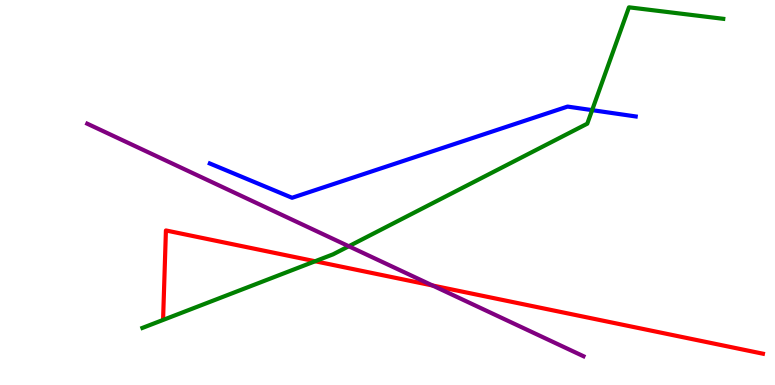[{'lines': ['blue', 'red'], 'intersections': []}, {'lines': ['green', 'red'], 'intersections': [{'x': 4.07, 'y': 3.21}]}, {'lines': ['purple', 'red'], 'intersections': [{'x': 5.58, 'y': 2.58}]}, {'lines': ['blue', 'green'], 'intersections': [{'x': 7.64, 'y': 7.14}]}, {'lines': ['blue', 'purple'], 'intersections': []}, {'lines': ['green', 'purple'], 'intersections': [{'x': 4.5, 'y': 3.6}]}]